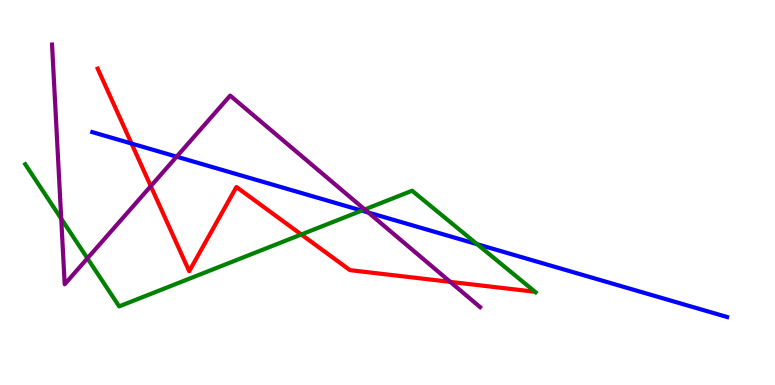[{'lines': ['blue', 'red'], 'intersections': [{'x': 1.7, 'y': 6.27}]}, {'lines': ['green', 'red'], 'intersections': [{'x': 3.89, 'y': 3.91}]}, {'lines': ['purple', 'red'], 'intersections': [{'x': 1.95, 'y': 5.17}, {'x': 5.81, 'y': 2.68}]}, {'lines': ['blue', 'green'], 'intersections': [{'x': 4.67, 'y': 4.53}, {'x': 6.16, 'y': 3.66}]}, {'lines': ['blue', 'purple'], 'intersections': [{'x': 2.28, 'y': 5.93}, {'x': 4.75, 'y': 4.48}]}, {'lines': ['green', 'purple'], 'intersections': [{'x': 0.79, 'y': 4.32}, {'x': 1.13, 'y': 3.29}, {'x': 4.71, 'y': 4.56}]}]